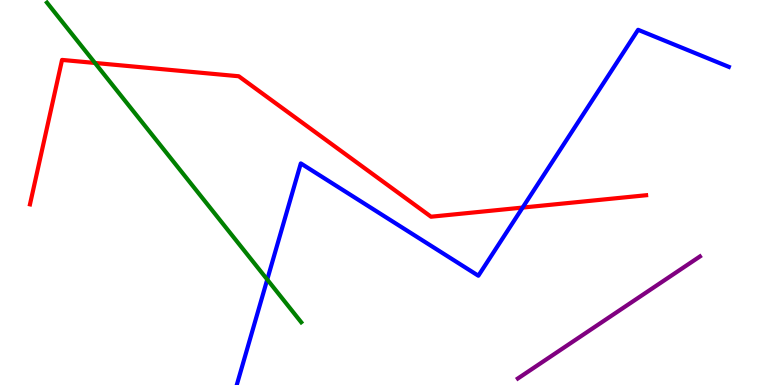[{'lines': ['blue', 'red'], 'intersections': [{'x': 6.74, 'y': 4.61}]}, {'lines': ['green', 'red'], 'intersections': [{'x': 1.23, 'y': 8.36}]}, {'lines': ['purple', 'red'], 'intersections': []}, {'lines': ['blue', 'green'], 'intersections': [{'x': 3.45, 'y': 2.74}]}, {'lines': ['blue', 'purple'], 'intersections': []}, {'lines': ['green', 'purple'], 'intersections': []}]